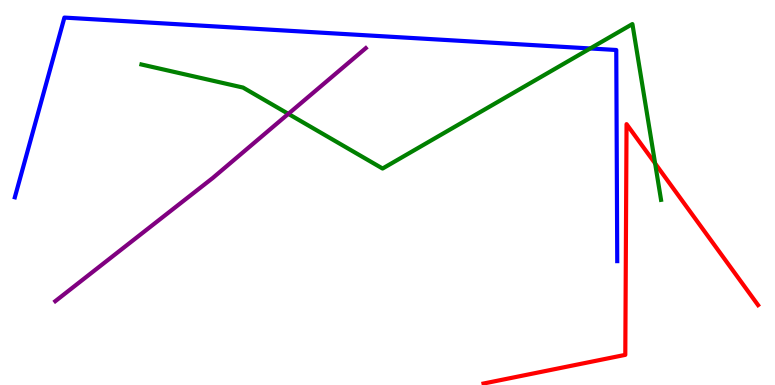[{'lines': ['blue', 'red'], 'intersections': []}, {'lines': ['green', 'red'], 'intersections': [{'x': 8.45, 'y': 5.76}]}, {'lines': ['purple', 'red'], 'intersections': []}, {'lines': ['blue', 'green'], 'intersections': [{'x': 7.62, 'y': 8.74}]}, {'lines': ['blue', 'purple'], 'intersections': []}, {'lines': ['green', 'purple'], 'intersections': [{'x': 3.72, 'y': 7.04}]}]